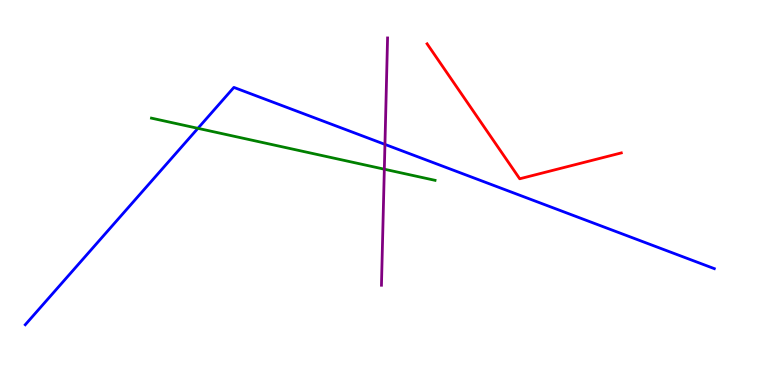[{'lines': ['blue', 'red'], 'intersections': []}, {'lines': ['green', 'red'], 'intersections': []}, {'lines': ['purple', 'red'], 'intersections': []}, {'lines': ['blue', 'green'], 'intersections': [{'x': 2.55, 'y': 6.67}]}, {'lines': ['blue', 'purple'], 'intersections': [{'x': 4.97, 'y': 6.25}]}, {'lines': ['green', 'purple'], 'intersections': [{'x': 4.96, 'y': 5.61}]}]